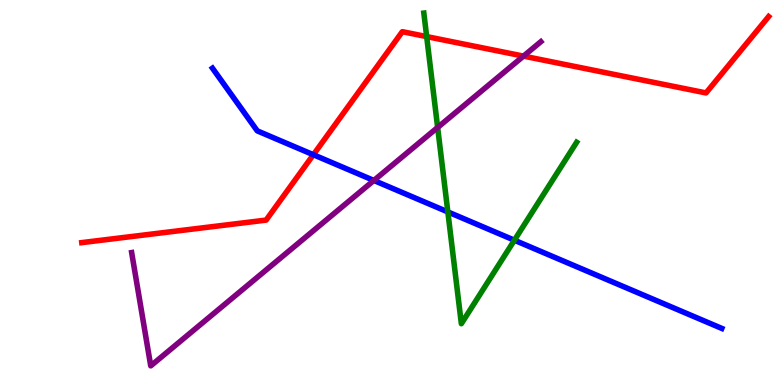[{'lines': ['blue', 'red'], 'intersections': [{'x': 4.04, 'y': 5.98}]}, {'lines': ['green', 'red'], 'intersections': [{'x': 5.51, 'y': 9.05}]}, {'lines': ['purple', 'red'], 'intersections': [{'x': 6.75, 'y': 8.54}]}, {'lines': ['blue', 'green'], 'intersections': [{'x': 5.78, 'y': 4.5}, {'x': 6.64, 'y': 3.76}]}, {'lines': ['blue', 'purple'], 'intersections': [{'x': 4.82, 'y': 5.31}]}, {'lines': ['green', 'purple'], 'intersections': [{'x': 5.65, 'y': 6.69}]}]